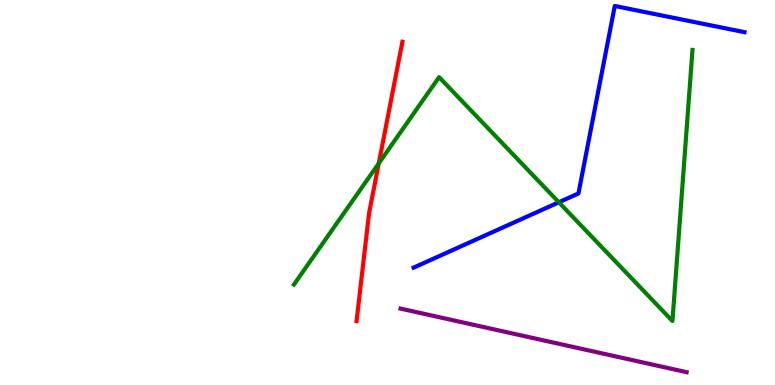[{'lines': ['blue', 'red'], 'intersections': []}, {'lines': ['green', 'red'], 'intersections': [{'x': 4.89, 'y': 5.76}]}, {'lines': ['purple', 'red'], 'intersections': []}, {'lines': ['blue', 'green'], 'intersections': [{'x': 7.21, 'y': 4.75}]}, {'lines': ['blue', 'purple'], 'intersections': []}, {'lines': ['green', 'purple'], 'intersections': []}]